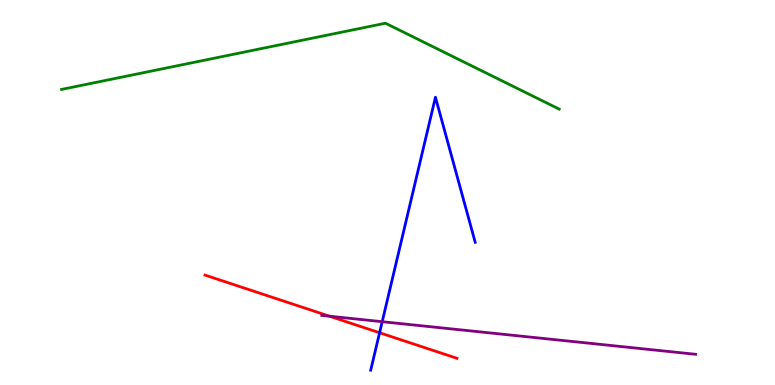[{'lines': ['blue', 'red'], 'intersections': [{'x': 4.9, 'y': 1.36}]}, {'lines': ['green', 'red'], 'intersections': []}, {'lines': ['purple', 'red'], 'intersections': [{'x': 4.25, 'y': 1.79}]}, {'lines': ['blue', 'green'], 'intersections': []}, {'lines': ['blue', 'purple'], 'intersections': [{'x': 4.93, 'y': 1.64}]}, {'lines': ['green', 'purple'], 'intersections': []}]